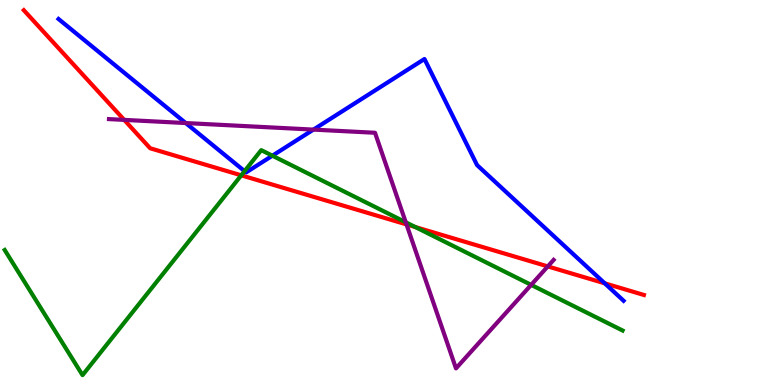[{'lines': ['blue', 'red'], 'intersections': [{'x': 7.8, 'y': 2.64}]}, {'lines': ['green', 'red'], 'intersections': [{'x': 3.11, 'y': 5.45}, {'x': 5.36, 'y': 4.1}]}, {'lines': ['purple', 'red'], 'intersections': [{'x': 1.6, 'y': 6.89}, {'x': 5.25, 'y': 4.17}, {'x': 7.07, 'y': 3.08}]}, {'lines': ['blue', 'green'], 'intersections': [{'x': 3.16, 'y': 5.55}, {'x': 3.51, 'y': 5.96}]}, {'lines': ['blue', 'purple'], 'intersections': [{'x': 2.4, 'y': 6.8}, {'x': 4.04, 'y': 6.63}]}, {'lines': ['green', 'purple'], 'intersections': [{'x': 5.24, 'y': 4.23}, {'x': 6.85, 'y': 2.6}]}]